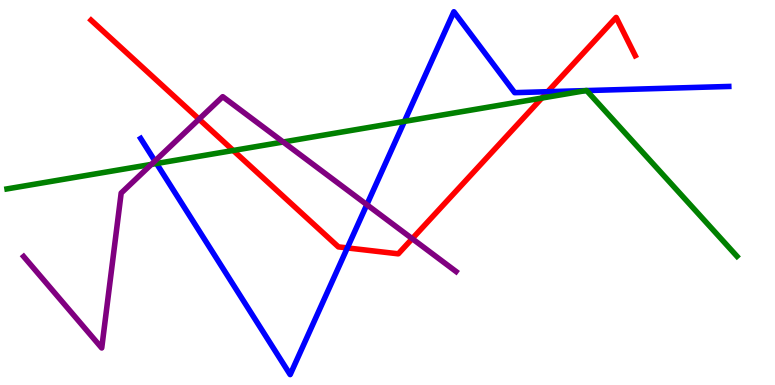[{'lines': ['blue', 'red'], 'intersections': [{'x': 4.48, 'y': 3.56}, {'x': 7.07, 'y': 7.62}]}, {'lines': ['green', 'red'], 'intersections': [{'x': 3.01, 'y': 6.09}, {'x': 6.99, 'y': 7.45}]}, {'lines': ['purple', 'red'], 'intersections': [{'x': 2.57, 'y': 6.91}, {'x': 5.32, 'y': 3.8}]}, {'lines': ['blue', 'green'], 'intersections': [{'x': 2.02, 'y': 5.75}, {'x': 5.22, 'y': 6.85}, {'x': 7.56, 'y': 7.65}, {'x': 7.57, 'y': 7.65}]}, {'lines': ['blue', 'purple'], 'intersections': [{'x': 2.0, 'y': 5.82}, {'x': 4.73, 'y': 4.68}]}, {'lines': ['green', 'purple'], 'intersections': [{'x': 1.95, 'y': 5.73}, {'x': 3.65, 'y': 6.31}]}]